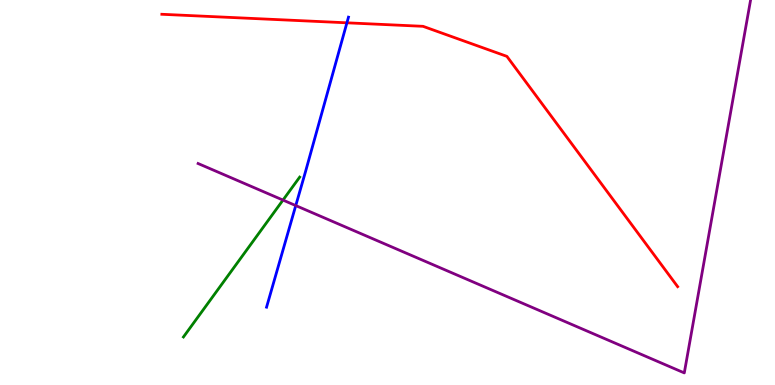[{'lines': ['blue', 'red'], 'intersections': [{'x': 4.48, 'y': 9.41}]}, {'lines': ['green', 'red'], 'intersections': []}, {'lines': ['purple', 'red'], 'intersections': []}, {'lines': ['blue', 'green'], 'intersections': []}, {'lines': ['blue', 'purple'], 'intersections': [{'x': 3.82, 'y': 4.66}]}, {'lines': ['green', 'purple'], 'intersections': [{'x': 3.65, 'y': 4.8}]}]